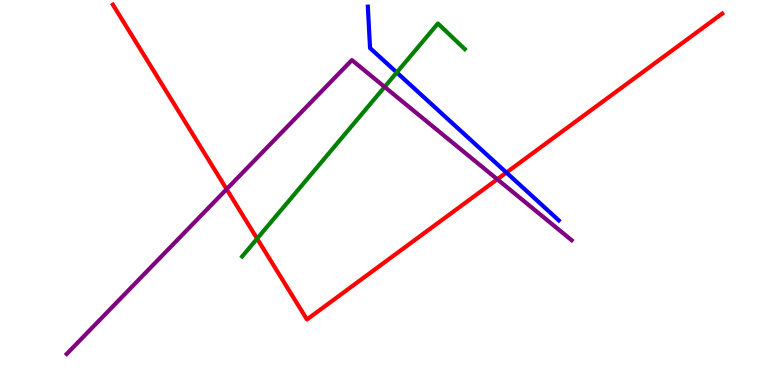[{'lines': ['blue', 'red'], 'intersections': [{'x': 6.53, 'y': 5.52}]}, {'lines': ['green', 'red'], 'intersections': [{'x': 3.32, 'y': 3.8}]}, {'lines': ['purple', 'red'], 'intersections': [{'x': 2.92, 'y': 5.09}, {'x': 6.42, 'y': 5.34}]}, {'lines': ['blue', 'green'], 'intersections': [{'x': 5.12, 'y': 8.12}]}, {'lines': ['blue', 'purple'], 'intersections': []}, {'lines': ['green', 'purple'], 'intersections': [{'x': 4.96, 'y': 7.74}]}]